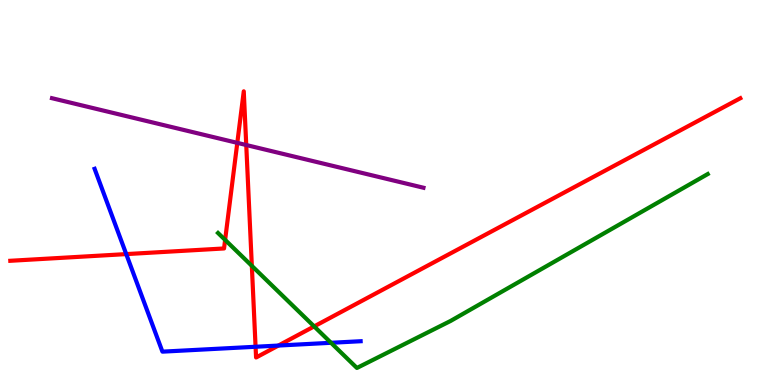[{'lines': ['blue', 'red'], 'intersections': [{'x': 1.63, 'y': 3.4}, {'x': 3.3, 'y': 0.993}, {'x': 3.59, 'y': 1.02}]}, {'lines': ['green', 'red'], 'intersections': [{'x': 2.9, 'y': 3.77}, {'x': 3.25, 'y': 3.09}, {'x': 4.05, 'y': 1.52}]}, {'lines': ['purple', 'red'], 'intersections': [{'x': 3.06, 'y': 6.29}, {'x': 3.18, 'y': 6.23}]}, {'lines': ['blue', 'green'], 'intersections': [{'x': 4.27, 'y': 1.1}]}, {'lines': ['blue', 'purple'], 'intersections': []}, {'lines': ['green', 'purple'], 'intersections': []}]